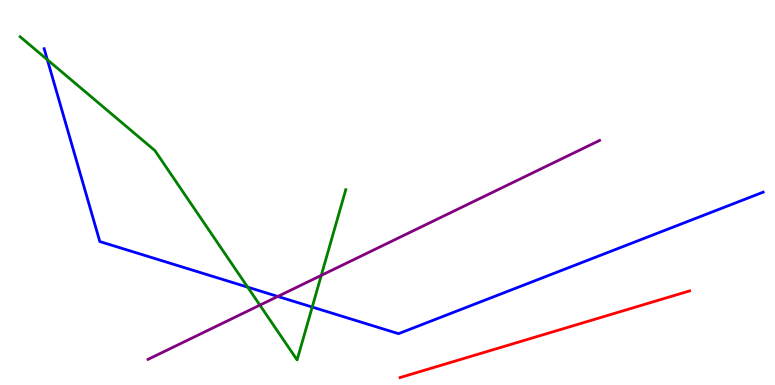[{'lines': ['blue', 'red'], 'intersections': []}, {'lines': ['green', 'red'], 'intersections': []}, {'lines': ['purple', 'red'], 'intersections': []}, {'lines': ['blue', 'green'], 'intersections': [{'x': 0.611, 'y': 8.45}, {'x': 3.2, 'y': 2.54}, {'x': 4.03, 'y': 2.02}]}, {'lines': ['blue', 'purple'], 'intersections': [{'x': 3.58, 'y': 2.3}]}, {'lines': ['green', 'purple'], 'intersections': [{'x': 3.35, 'y': 2.07}, {'x': 4.15, 'y': 2.85}]}]